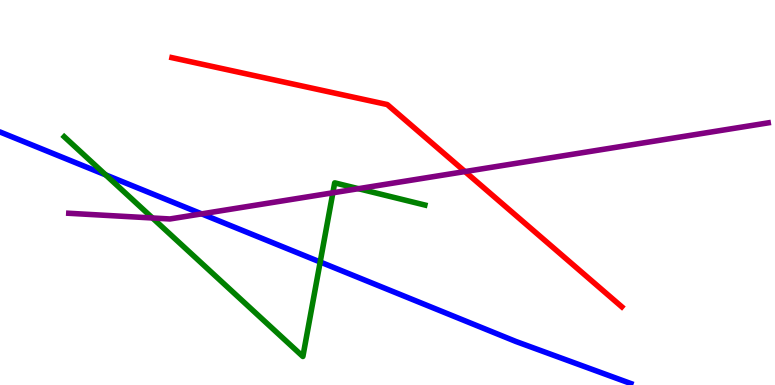[{'lines': ['blue', 'red'], 'intersections': []}, {'lines': ['green', 'red'], 'intersections': []}, {'lines': ['purple', 'red'], 'intersections': [{'x': 6.0, 'y': 5.54}]}, {'lines': ['blue', 'green'], 'intersections': [{'x': 1.36, 'y': 5.46}, {'x': 4.13, 'y': 3.19}]}, {'lines': ['blue', 'purple'], 'intersections': [{'x': 2.6, 'y': 4.45}]}, {'lines': ['green', 'purple'], 'intersections': [{'x': 1.97, 'y': 4.34}, {'x': 4.3, 'y': 4.99}, {'x': 4.62, 'y': 5.1}]}]